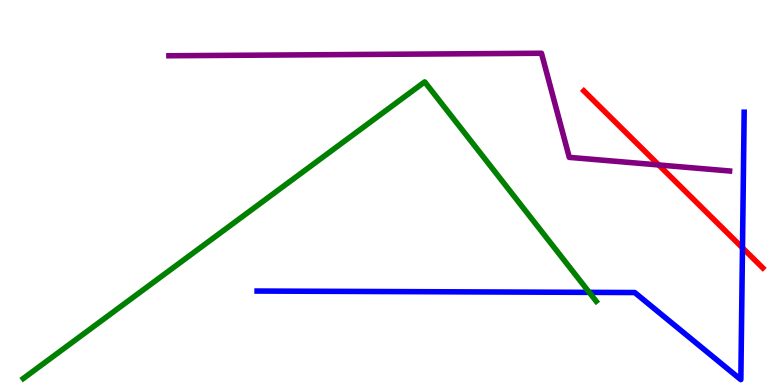[{'lines': ['blue', 'red'], 'intersections': [{'x': 9.58, 'y': 3.56}]}, {'lines': ['green', 'red'], 'intersections': []}, {'lines': ['purple', 'red'], 'intersections': [{'x': 8.5, 'y': 5.72}]}, {'lines': ['blue', 'green'], 'intersections': [{'x': 7.6, 'y': 2.41}]}, {'lines': ['blue', 'purple'], 'intersections': []}, {'lines': ['green', 'purple'], 'intersections': []}]